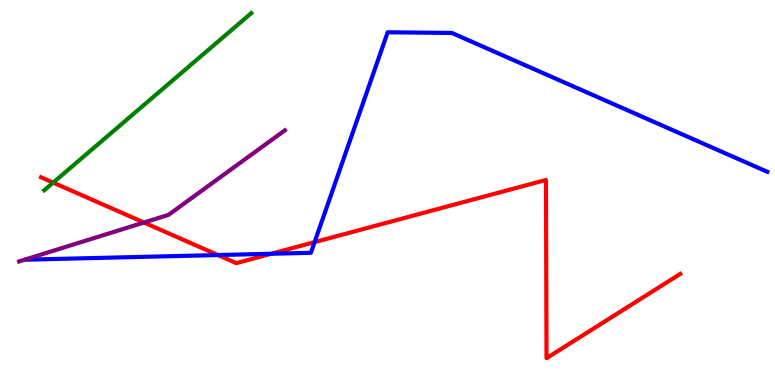[{'lines': ['blue', 'red'], 'intersections': [{'x': 2.81, 'y': 3.38}, {'x': 3.5, 'y': 3.41}, {'x': 4.06, 'y': 3.71}]}, {'lines': ['green', 'red'], 'intersections': [{'x': 0.686, 'y': 5.26}]}, {'lines': ['purple', 'red'], 'intersections': [{'x': 1.86, 'y': 4.22}]}, {'lines': ['blue', 'green'], 'intersections': []}, {'lines': ['blue', 'purple'], 'intersections': []}, {'lines': ['green', 'purple'], 'intersections': []}]